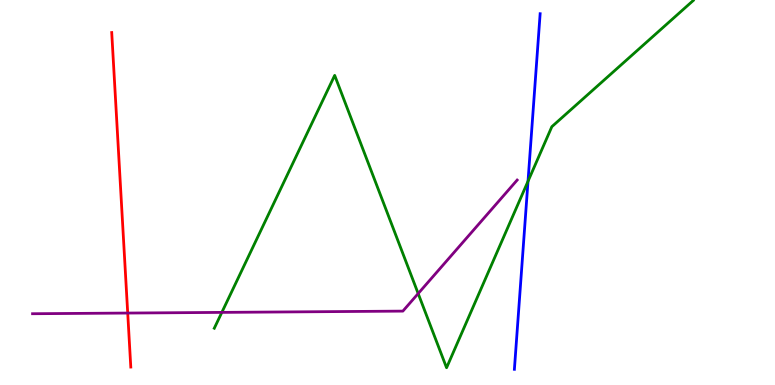[{'lines': ['blue', 'red'], 'intersections': []}, {'lines': ['green', 'red'], 'intersections': []}, {'lines': ['purple', 'red'], 'intersections': [{'x': 1.65, 'y': 1.87}]}, {'lines': ['blue', 'green'], 'intersections': [{'x': 6.81, 'y': 5.29}]}, {'lines': ['blue', 'purple'], 'intersections': []}, {'lines': ['green', 'purple'], 'intersections': [{'x': 2.86, 'y': 1.89}, {'x': 5.4, 'y': 2.38}]}]